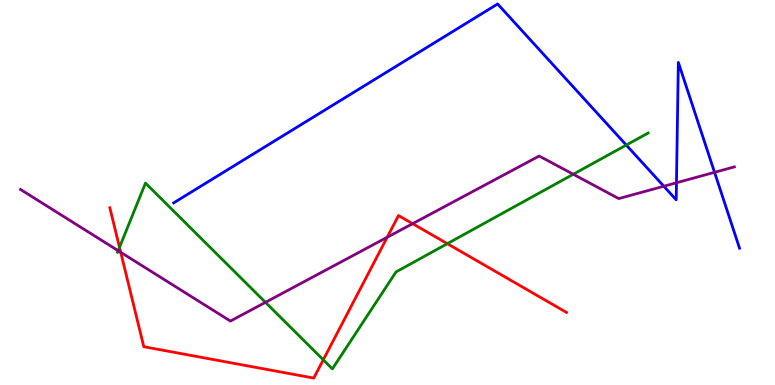[{'lines': ['blue', 'red'], 'intersections': []}, {'lines': ['green', 'red'], 'intersections': [{'x': 1.54, 'y': 3.58}, {'x': 4.17, 'y': 0.654}, {'x': 5.77, 'y': 3.67}]}, {'lines': ['purple', 'red'], 'intersections': [{'x': 1.56, 'y': 3.45}, {'x': 5.0, 'y': 3.84}, {'x': 5.32, 'y': 4.19}]}, {'lines': ['blue', 'green'], 'intersections': [{'x': 8.08, 'y': 6.23}]}, {'lines': ['blue', 'purple'], 'intersections': [{'x': 8.57, 'y': 5.16}, {'x': 8.73, 'y': 5.25}, {'x': 9.22, 'y': 5.52}]}, {'lines': ['green', 'purple'], 'intersections': [{'x': 1.52, 'y': 3.49}, {'x': 3.43, 'y': 2.15}, {'x': 7.4, 'y': 5.47}]}]